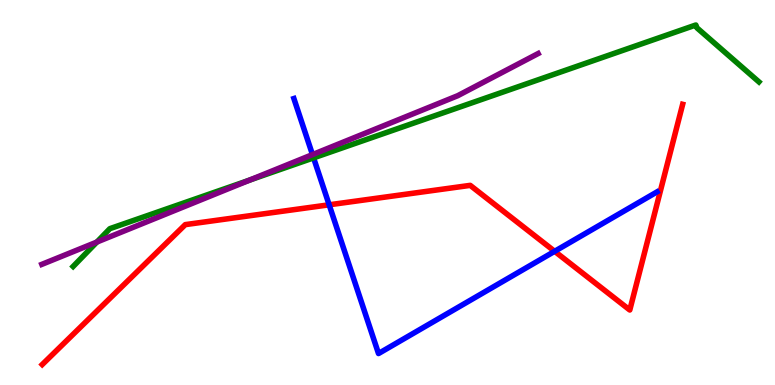[{'lines': ['blue', 'red'], 'intersections': [{'x': 4.25, 'y': 4.68}, {'x': 7.16, 'y': 3.47}]}, {'lines': ['green', 'red'], 'intersections': []}, {'lines': ['purple', 'red'], 'intersections': []}, {'lines': ['blue', 'green'], 'intersections': [{'x': 4.05, 'y': 5.9}]}, {'lines': ['blue', 'purple'], 'intersections': [{'x': 4.03, 'y': 5.98}]}, {'lines': ['green', 'purple'], 'intersections': [{'x': 1.25, 'y': 3.71}, {'x': 3.22, 'y': 5.32}]}]